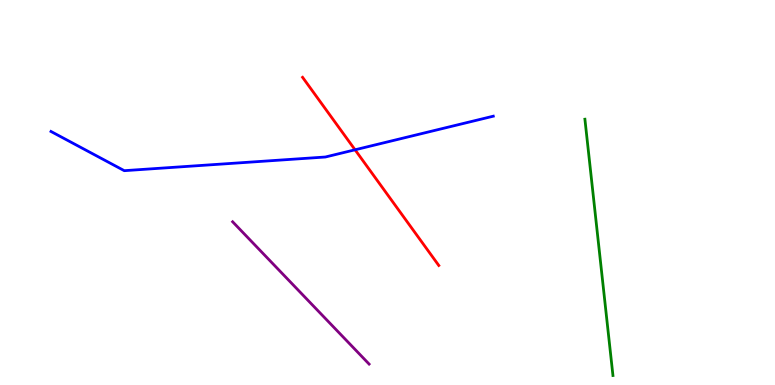[{'lines': ['blue', 'red'], 'intersections': [{'x': 4.58, 'y': 6.11}]}, {'lines': ['green', 'red'], 'intersections': []}, {'lines': ['purple', 'red'], 'intersections': []}, {'lines': ['blue', 'green'], 'intersections': []}, {'lines': ['blue', 'purple'], 'intersections': []}, {'lines': ['green', 'purple'], 'intersections': []}]